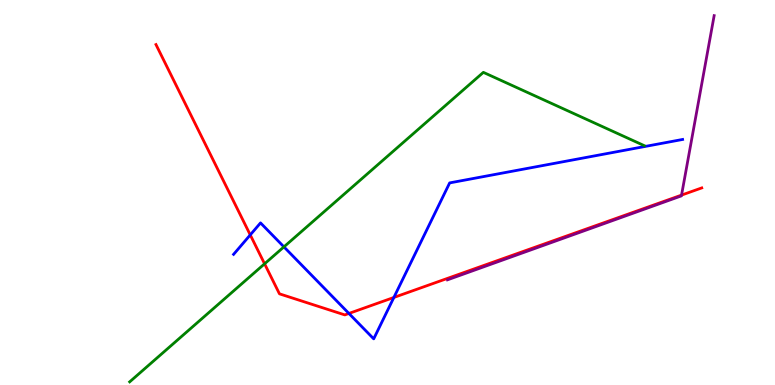[{'lines': ['blue', 'red'], 'intersections': [{'x': 3.23, 'y': 3.9}, {'x': 4.5, 'y': 1.86}, {'x': 5.08, 'y': 2.27}]}, {'lines': ['green', 'red'], 'intersections': [{'x': 3.41, 'y': 3.15}]}, {'lines': ['purple', 'red'], 'intersections': [{'x': 8.79, 'y': 4.93}]}, {'lines': ['blue', 'green'], 'intersections': [{'x': 3.66, 'y': 3.59}]}, {'lines': ['blue', 'purple'], 'intersections': []}, {'lines': ['green', 'purple'], 'intersections': []}]